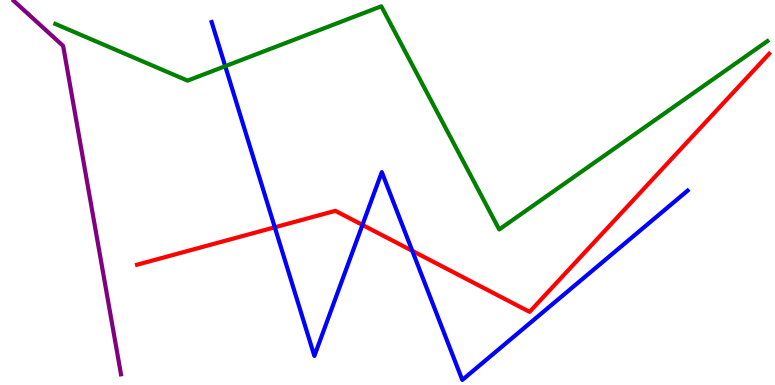[{'lines': ['blue', 'red'], 'intersections': [{'x': 3.55, 'y': 4.1}, {'x': 4.68, 'y': 4.16}, {'x': 5.32, 'y': 3.48}]}, {'lines': ['green', 'red'], 'intersections': []}, {'lines': ['purple', 'red'], 'intersections': []}, {'lines': ['blue', 'green'], 'intersections': [{'x': 2.91, 'y': 8.28}]}, {'lines': ['blue', 'purple'], 'intersections': []}, {'lines': ['green', 'purple'], 'intersections': []}]